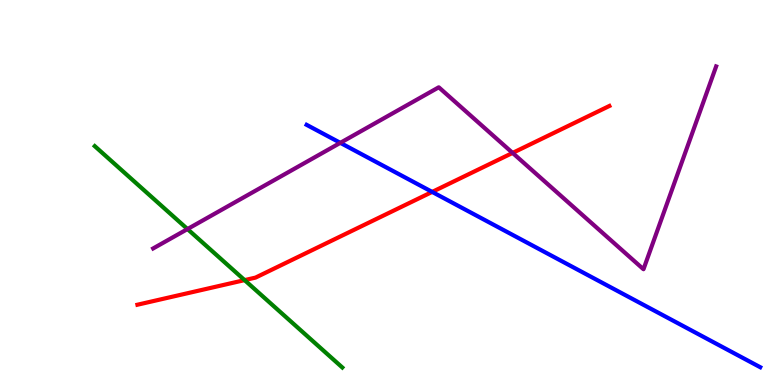[{'lines': ['blue', 'red'], 'intersections': [{'x': 5.58, 'y': 5.02}]}, {'lines': ['green', 'red'], 'intersections': [{'x': 3.16, 'y': 2.72}]}, {'lines': ['purple', 'red'], 'intersections': [{'x': 6.61, 'y': 6.03}]}, {'lines': ['blue', 'green'], 'intersections': []}, {'lines': ['blue', 'purple'], 'intersections': [{'x': 4.39, 'y': 6.29}]}, {'lines': ['green', 'purple'], 'intersections': [{'x': 2.42, 'y': 4.05}]}]